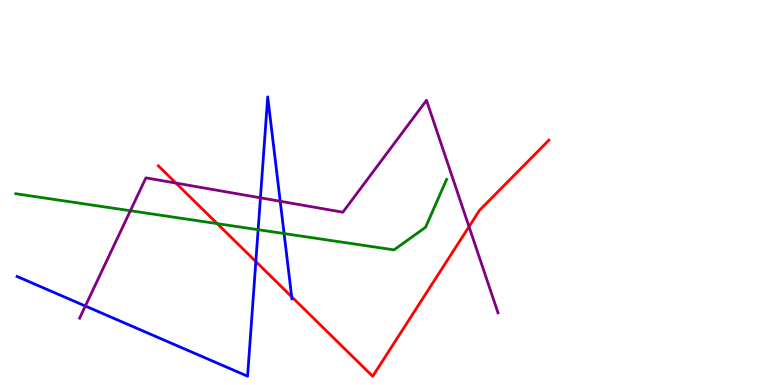[{'lines': ['blue', 'red'], 'intersections': [{'x': 3.3, 'y': 3.21}, {'x': 3.76, 'y': 2.29}]}, {'lines': ['green', 'red'], 'intersections': [{'x': 2.8, 'y': 4.19}]}, {'lines': ['purple', 'red'], 'intersections': [{'x': 2.27, 'y': 5.24}, {'x': 6.05, 'y': 4.11}]}, {'lines': ['blue', 'green'], 'intersections': [{'x': 3.33, 'y': 4.03}, {'x': 3.67, 'y': 3.93}]}, {'lines': ['blue', 'purple'], 'intersections': [{'x': 1.1, 'y': 2.05}, {'x': 3.36, 'y': 4.86}, {'x': 3.62, 'y': 4.77}]}, {'lines': ['green', 'purple'], 'intersections': [{'x': 1.68, 'y': 4.53}]}]